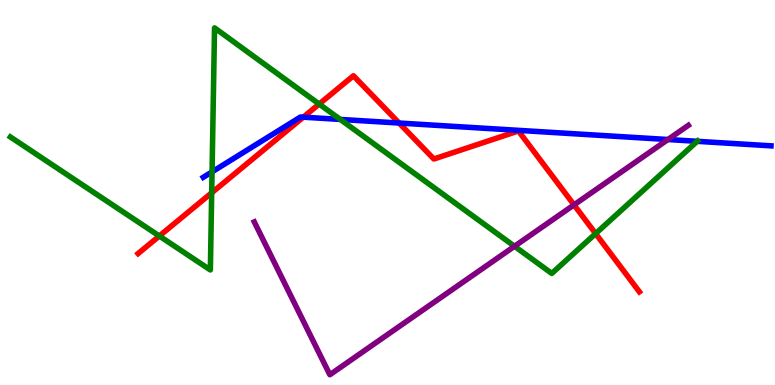[{'lines': ['blue', 'red'], 'intersections': [{'x': 3.91, 'y': 6.96}, {'x': 5.15, 'y': 6.8}]}, {'lines': ['green', 'red'], 'intersections': [{'x': 2.06, 'y': 3.87}, {'x': 2.73, 'y': 4.99}, {'x': 4.12, 'y': 7.3}, {'x': 7.69, 'y': 3.93}]}, {'lines': ['purple', 'red'], 'intersections': [{'x': 7.41, 'y': 4.68}]}, {'lines': ['blue', 'green'], 'intersections': [{'x': 2.74, 'y': 5.54}, {'x': 4.39, 'y': 6.9}, {'x': 9.0, 'y': 6.33}]}, {'lines': ['blue', 'purple'], 'intersections': [{'x': 8.62, 'y': 6.38}]}, {'lines': ['green', 'purple'], 'intersections': [{'x': 6.64, 'y': 3.6}]}]